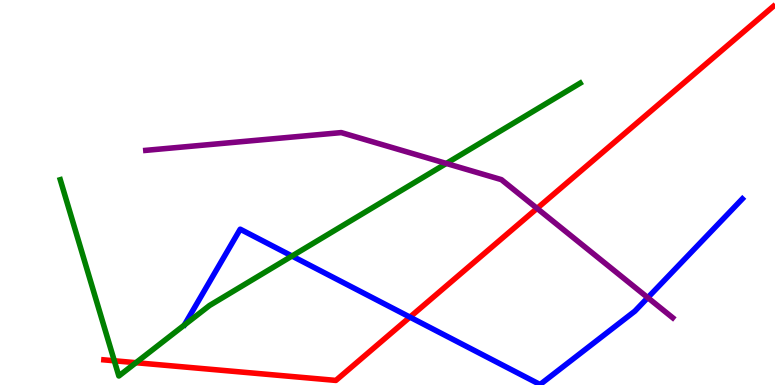[{'lines': ['blue', 'red'], 'intersections': [{'x': 5.29, 'y': 1.76}]}, {'lines': ['green', 'red'], 'intersections': [{'x': 1.48, 'y': 0.629}, {'x': 1.75, 'y': 0.579}]}, {'lines': ['purple', 'red'], 'intersections': [{'x': 6.93, 'y': 4.59}]}, {'lines': ['blue', 'green'], 'intersections': [{'x': 3.77, 'y': 3.35}]}, {'lines': ['blue', 'purple'], 'intersections': [{'x': 8.36, 'y': 2.27}]}, {'lines': ['green', 'purple'], 'intersections': [{'x': 5.76, 'y': 5.75}]}]